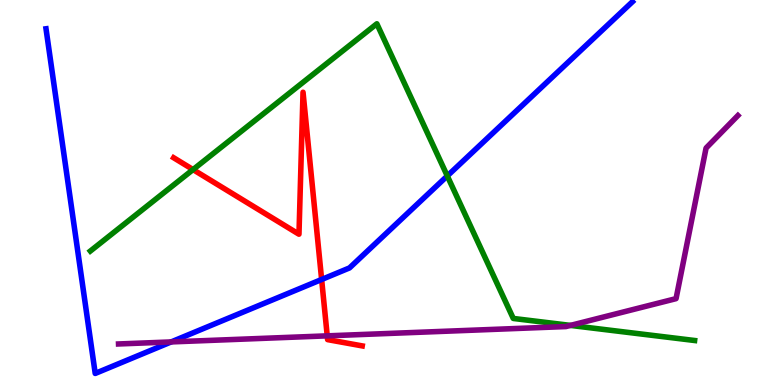[{'lines': ['blue', 'red'], 'intersections': [{'x': 4.15, 'y': 2.74}]}, {'lines': ['green', 'red'], 'intersections': [{'x': 2.49, 'y': 5.6}]}, {'lines': ['purple', 'red'], 'intersections': [{'x': 4.22, 'y': 1.28}]}, {'lines': ['blue', 'green'], 'intersections': [{'x': 5.77, 'y': 5.43}]}, {'lines': ['blue', 'purple'], 'intersections': [{'x': 2.21, 'y': 1.12}]}, {'lines': ['green', 'purple'], 'intersections': [{'x': 7.36, 'y': 1.55}]}]